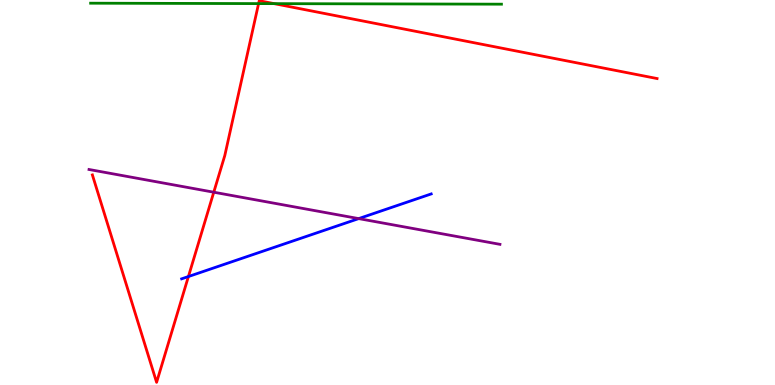[{'lines': ['blue', 'red'], 'intersections': [{'x': 2.43, 'y': 2.82}]}, {'lines': ['green', 'red'], 'intersections': [{'x': 3.34, 'y': 9.91}, {'x': 3.54, 'y': 9.91}]}, {'lines': ['purple', 'red'], 'intersections': [{'x': 2.76, 'y': 5.01}]}, {'lines': ['blue', 'green'], 'intersections': []}, {'lines': ['blue', 'purple'], 'intersections': [{'x': 4.63, 'y': 4.32}]}, {'lines': ['green', 'purple'], 'intersections': []}]